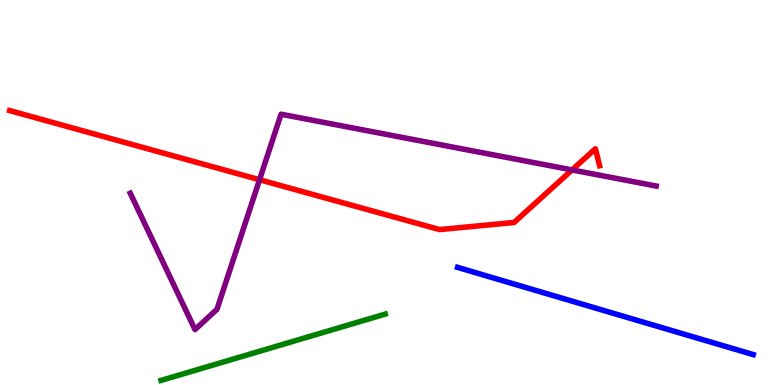[{'lines': ['blue', 'red'], 'intersections': []}, {'lines': ['green', 'red'], 'intersections': []}, {'lines': ['purple', 'red'], 'intersections': [{'x': 3.35, 'y': 5.33}, {'x': 7.38, 'y': 5.59}]}, {'lines': ['blue', 'green'], 'intersections': []}, {'lines': ['blue', 'purple'], 'intersections': []}, {'lines': ['green', 'purple'], 'intersections': []}]